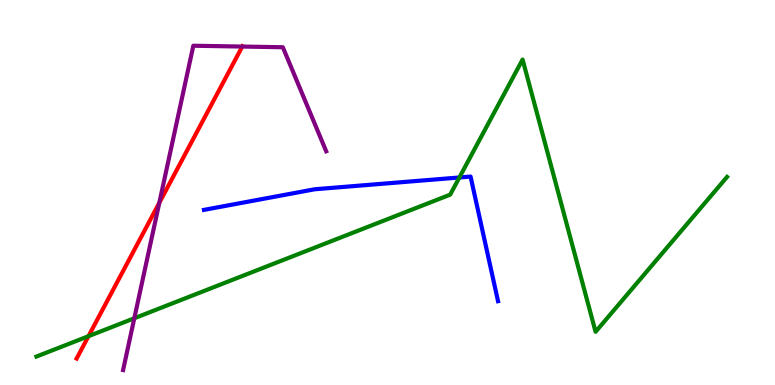[{'lines': ['blue', 'red'], 'intersections': []}, {'lines': ['green', 'red'], 'intersections': [{'x': 1.14, 'y': 1.27}]}, {'lines': ['purple', 'red'], 'intersections': [{'x': 2.06, 'y': 4.73}, {'x': 3.13, 'y': 8.79}]}, {'lines': ['blue', 'green'], 'intersections': [{'x': 5.93, 'y': 5.39}]}, {'lines': ['blue', 'purple'], 'intersections': []}, {'lines': ['green', 'purple'], 'intersections': [{'x': 1.73, 'y': 1.73}]}]